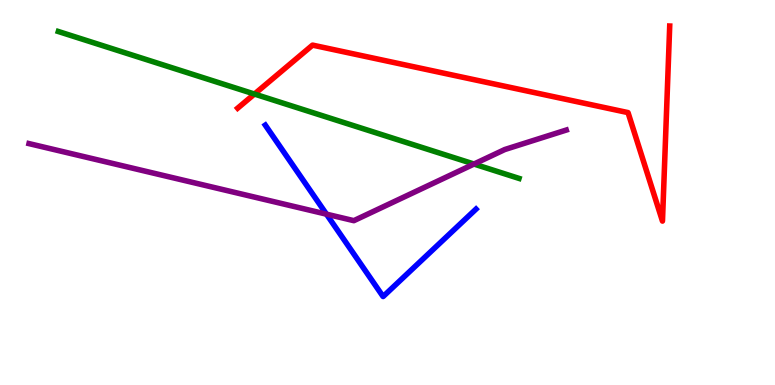[{'lines': ['blue', 'red'], 'intersections': []}, {'lines': ['green', 'red'], 'intersections': [{'x': 3.28, 'y': 7.56}]}, {'lines': ['purple', 'red'], 'intersections': []}, {'lines': ['blue', 'green'], 'intersections': []}, {'lines': ['blue', 'purple'], 'intersections': [{'x': 4.21, 'y': 4.44}]}, {'lines': ['green', 'purple'], 'intersections': [{'x': 6.12, 'y': 5.74}]}]